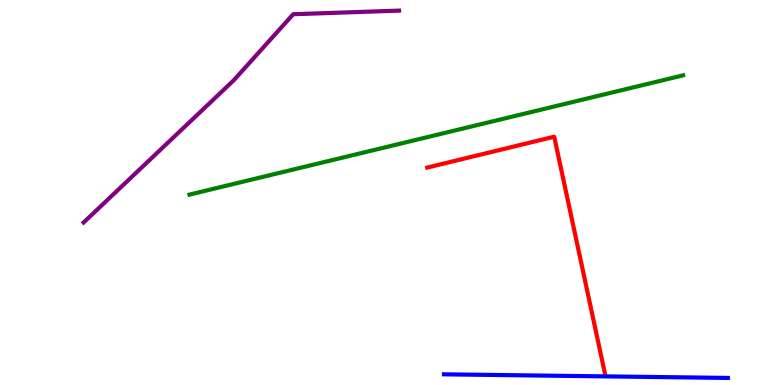[{'lines': ['blue', 'red'], 'intersections': []}, {'lines': ['green', 'red'], 'intersections': []}, {'lines': ['purple', 'red'], 'intersections': []}, {'lines': ['blue', 'green'], 'intersections': []}, {'lines': ['blue', 'purple'], 'intersections': []}, {'lines': ['green', 'purple'], 'intersections': []}]